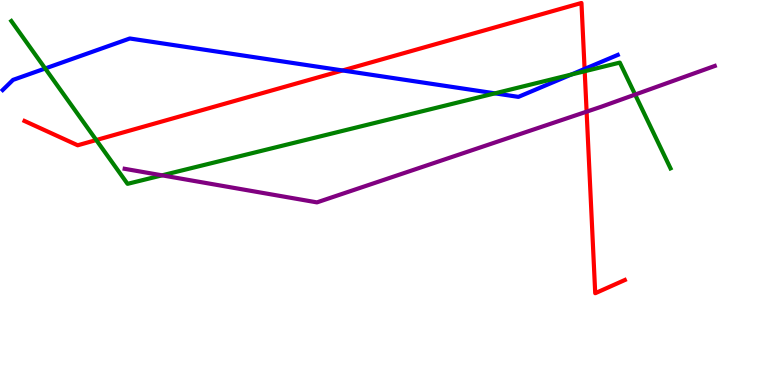[{'lines': ['blue', 'red'], 'intersections': [{'x': 4.42, 'y': 8.17}, {'x': 7.54, 'y': 8.21}]}, {'lines': ['green', 'red'], 'intersections': [{'x': 1.24, 'y': 6.36}, {'x': 7.54, 'y': 8.15}]}, {'lines': ['purple', 'red'], 'intersections': [{'x': 7.57, 'y': 7.1}]}, {'lines': ['blue', 'green'], 'intersections': [{'x': 0.583, 'y': 8.22}, {'x': 6.39, 'y': 7.58}, {'x': 7.37, 'y': 8.06}]}, {'lines': ['blue', 'purple'], 'intersections': []}, {'lines': ['green', 'purple'], 'intersections': [{'x': 2.09, 'y': 5.45}, {'x': 8.2, 'y': 7.54}]}]